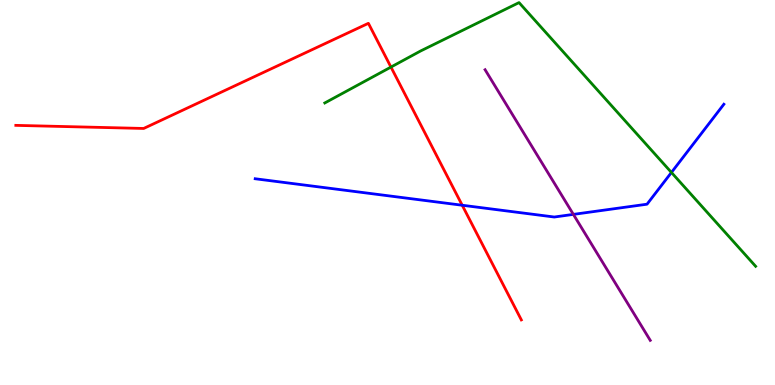[{'lines': ['blue', 'red'], 'intersections': [{'x': 5.96, 'y': 4.67}]}, {'lines': ['green', 'red'], 'intersections': [{'x': 5.04, 'y': 8.26}]}, {'lines': ['purple', 'red'], 'intersections': []}, {'lines': ['blue', 'green'], 'intersections': [{'x': 8.66, 'y': 5.52}]}, {'lines': ['blue', 'purple'], 'intersections': [{'x': 7.4, 'y': 4.43}]}, {'lines': ['green', 'purple'], 'intersections': []}]